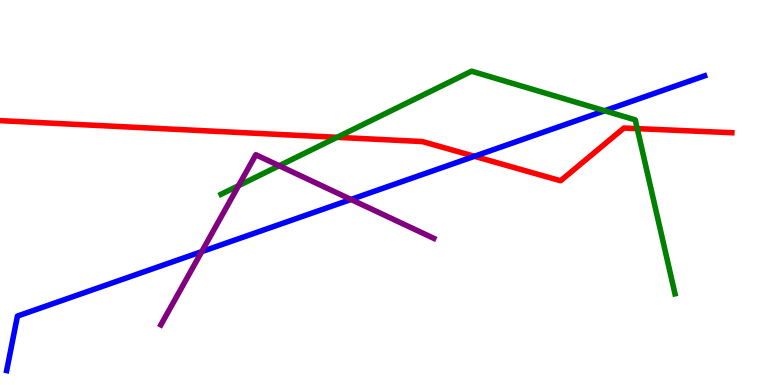[{'lines': ['blue', 'red'], 'intersections': [{'x': 6.12, 'y': 5.94}]}, {'lines': ['green', 'red'], 'intersections': [{'x': 4.35, 'y': 6.43}, {'x': 8.22, 'y': 6.66}]}, {'lines': ['purple', 'red'], 'intersections': []}, {'lines': ['blue', 'green'], 'intersections': [{'x': 7.8, 'y': 7.12}]}, {'lines': ['blue', 'purple'], 'intersections': [{'x': 2.6, 'y': 3.46}, {'x': 4.53, 'y': 4.82}]}, {'lines': ['green', 'purple'], 'intersections': [{'x': 3.08, 'y': 5.18}, {'x': 3.6, 'y': 5.7}]}]